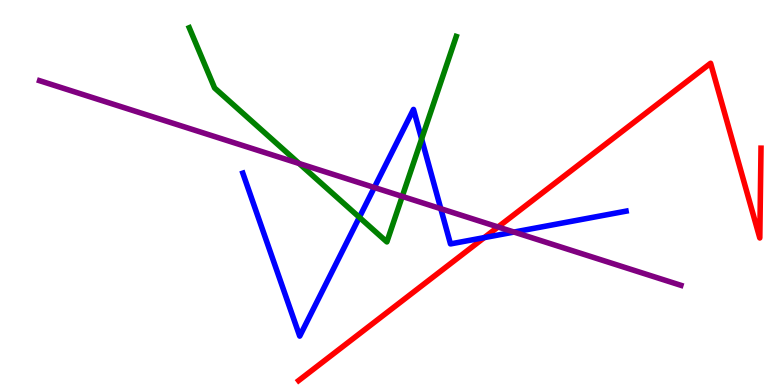[{'lines': ['blue', 'red'], 'intersections': [{'x': 6.25, 'y': 3.83}]}, {'lines': ['green', 'red'], 'intersections': []}, {'lines': ['purple', 'red'], 'intersections': [{'x': 6.43, 'y': 4.1}]}, {'lines': ['blue', 'green'], 'intersections': [{'x': 4.64, 'y': 4.36}, {'x': 5.44, 'y': 6.39}]}, {'lines': ['blue', 'purple'], 'intersections': [{'x': 4.83, 'y': 5.13}, {'x': 5.69, 'y': 4.58}, {'x': 6.63, 'y': 3.97}]}, {'lines': ['green', 'purple'], 'intersections': [{'x': 3.86, 'y': 5.75}, {'x': 5.19, 'y': 4.9}]}]